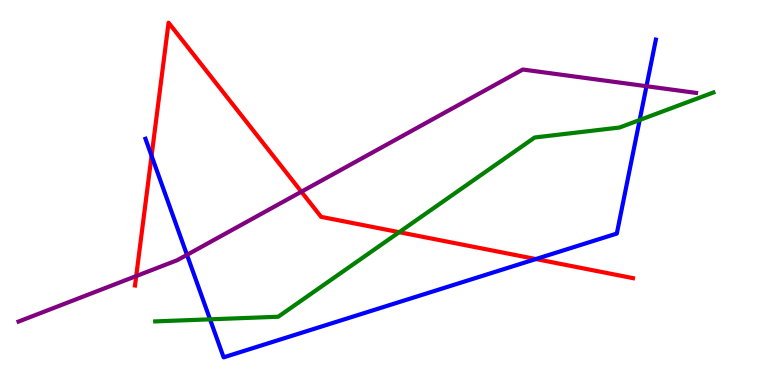[{'lines': ['blue', 'red'], 'intersections': [{'x': 1.96, 'y': 5.95}, {'x': 6.91, 'y': 3.27}]}, {'lines': ['green', 'red'], 'intersections': [{'x': 5.15, 'y': 3.97}]}, {'lines': ['purple', 'red'], 'intersections': [{'x': 1.76, 'y': 2.83}, {'x': 3.89, 'y': 5.02}]}, {'lines': ['blue', 'green'], 'intersections': [{'x': 2.71, 'y': 1.71}, {'x': 8.25, 'y': 6.88}]}, {'lines': ['blue', 'purple'], 'intersections': [{'x': 2.41, 'y': 3.38}, {'x': 8.34, 'y': 7.76}]}, {'lines': ['green', 'purple'], 'intersections': []}]